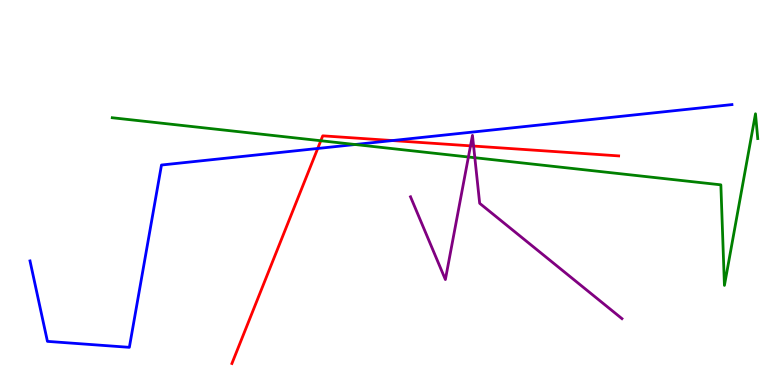[{'lines': ['blue', 'red'], 'intersections': [{'x': 4.1, 'y': 6.14}, {'x': 5.06, 'y': 6.35}]}, {'lines': ['green', 'red'], 'intersections': [{'x': 4.14, 'y': 6.34}]}, {'lines': ['purple', 'red'], 'intersections': [{'x': 6.07, 'y': 6.21}, {'x': 6.11, 'y': 6.21}]}, {'lines': ['blue', 'green'], 'intersections': [{'x': 4.58, 'y': 6.25}]}, {'lines': ['blue', 'purple'], 'intersections': []}, {'lines': ['green', 'purple'], 'intersections': [{'x': 6.04, 'y': 5.92}, {'x': 6.13, 'y': 5.9}]}]